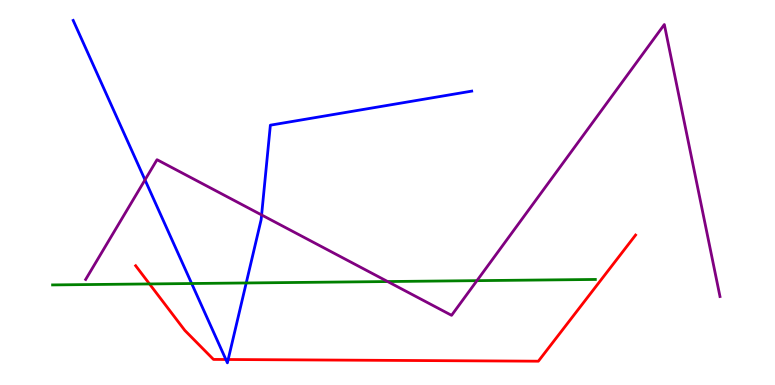[{'lines': ['blue', 'red'], 'intersections': [{'x': 2.91, 'y': 0.663}, {'x': 2.94, 'y': 0.662}]}, {'lines': ['green', 'red'], 'intersections': [{'x': 1.93, 'y': 2.62}]}, {'lines': ['purple', 'red'], 'intersections': []}, {'lines': ['blue', 'green'], 'intersections': [{'x': 2.47, 'y': 2.64}, {'x': 3.18, 'y': 2.65}]}, {'lines': ['blue', 'purple'], 'intersections': [{'x': 1.87, 'y': 5.33}, {'x': 3.38, 'y': 4.42}]}, {'lines': ['green', 'purple'], 'intersections': [{'x': 5.0, 'y': 2.69}, {'x': 6.15, 'y': 2.71}]}]